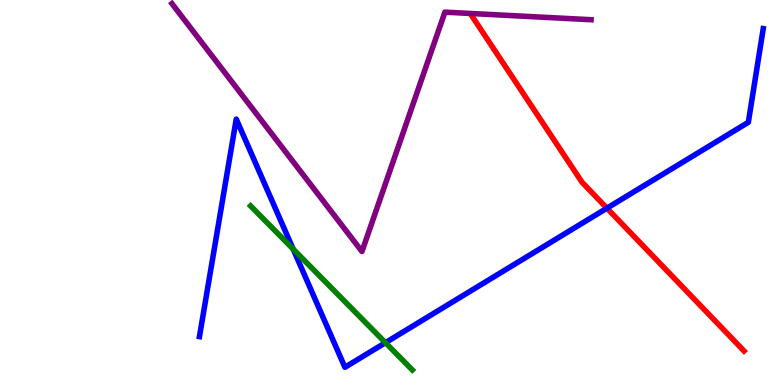[{'lines': ['blue', 'red'], 'intersections': [{'x': 7.83, 'y': 4.59}]}, {'lines': ['green', 'red'], 'intersections': []}, {'lines': ['purple', 'red'], 'intersections': []}, {'lines': ['blue', 'green'], 'intersections': [{'x': 3.78, 'y': 3.53}, {'x': 4.97, 'y': 1.1}]}, {'lines': ['blue', 'purple'], 'intersections': []}, {'lines': ['green', 'purple'], 'intersections': []}]